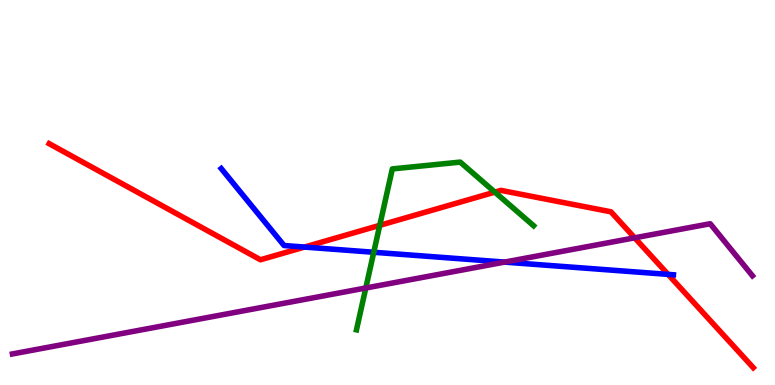[{'lines': ['blue', 'red'], 'intersections': [{'x': 3.93, 'y': 3.58}, {'x': 8.62, 'y': 2.87}]}, {'lines': ['green', 'red'], 'intersections': [{'x': 4.9, 'y': 4.15}, {'x': 6.38, 'y': 5.01}]}, {'lines': ['purple', 'red'], 'intersections': [{'x': 8.19, 'y': 3.82}]}, {'lines': ['blue', 'green'], 'intersections': [{'x': 4.82, 'y': 3.45}]}, {'lines': ['blue', 'purple'], 'intersections': [{'x': 6.51, 'y': 3.19}]}, {'lines': ['green', 'purple'], 'intersections': [{'x': 4.72, 'y': 2.52}]}]